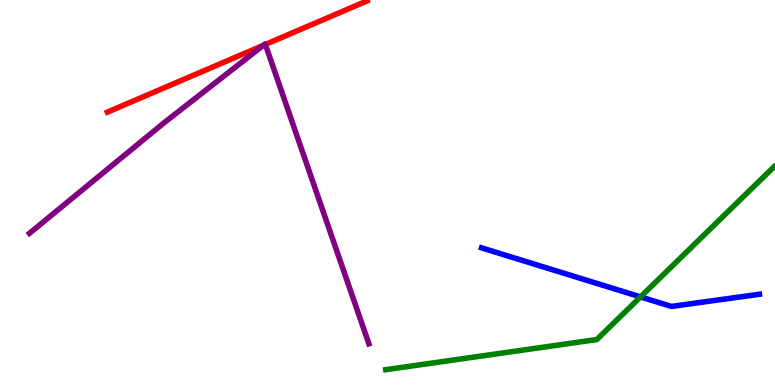[{'lines': ['blue', 'red'], 'intersections': []}, {'lines': ['green', 'red'], 'intersections': []}, {'lines': ['purple', 'red'], 'intersections': [{'x': 3.4, 'y': 8.82}, {'x': 3.42, 'y': 8.85}]}, {'lines': ['blue', 'green'], 'intersections': [{'x': 8.26, 'y': 2.29}]}, {'lines': ['blue', 'purple'], 'intersections': []}, {'lines': ['green', 'purple'], 'intersections': []}]